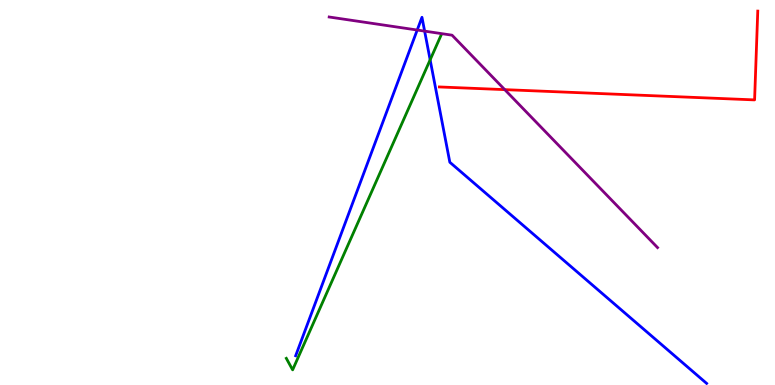[{'lines': ['blue', 'red'], 'intersections': []}, {'lines': ['green', 'red'], 'intersections': []}, {'lines': ['purple', 'red'], 'intersections': [{'x': 6.51, 'y': 7.67}]}, {'lines': ['blue', 'green'], 'intersections': [{'x': 5.55, 'y': 8.45}]}, {'lines': ['blue', 'purple'], 'intersections': [{'x': 5.38, 'y': 9.22}, {'x': 5.48, 'y': 9.19}]}, {'lines': ['green', 'purple'], 'intersections': []}]